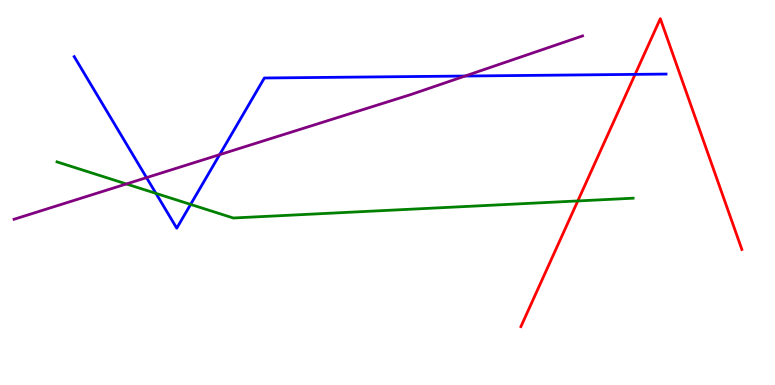[{'lines': ['blue', 'red'], 'intersections': [{'x': 8.19, 'y': 8.07}]}, {'lines': ['green', 'red'], 'intersections': [{'x': 7.46, 'y': 4.78}]}, {'lines': ['purple', 'red'], 'intersections': []}, {'lines': ['blue', 'green'], 'intersections': [{'x': 2.01, 'y': 4.98}, {'x': 2.46, 'y': 4.69}]}, {'lines': ['blue', 'purple'], 'intersections': [{'x': 1.89, 'y': 5.39}, {'x': 2.83, 'y': 5.98}, {'x': 6.0, 'y': 8.03}]}, {'lines': ['green', 'purple'], 'intersections': [{'x': 1.63, 'y': 5.22}]}]